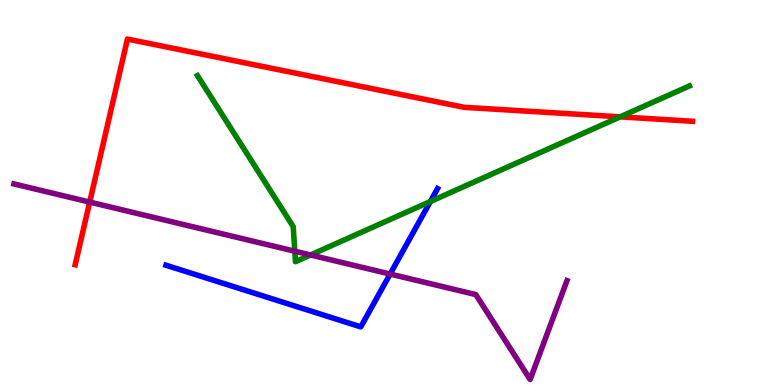[{'lines': ['blue', 'red'], 'intersections': []}, {'lines': ['green', 'red'], 'intersections': [{'x': 8.0, 'y': 6.96}]}, {'lines': ['purple', 'red'], 'intersections': [{'x': 1.16, 'y': 4.75}]}, {'lines': ['blue', 'green'], 'intersections': [{'x': 5.55, 'y': 4.77}]}, {'lines': ['blue', 'purple'], 'intersections': [{'x': 5.03, 'y': 2.88}]}, {'lines': ['green', 'purple'], 'intersections': [{'x': 3.8, 'y': 3.48}, {'x': 4.01, 'y': 3.38}]}]